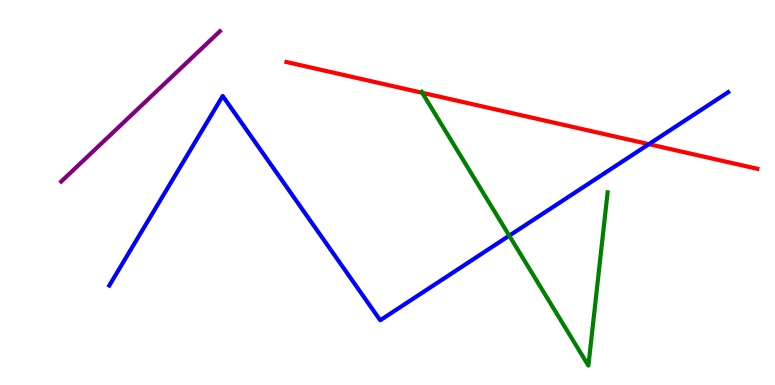[{'lines': ['blue', 'red'], 'intersections': [{'x': 8.37, 'y': 6.26}]}, {'lines': ['green', 'red'], 'intersections': [{'x': 5.45, 'y': 7.59}]}, {'lines': ['purple', 'red'], 'intersections': []}, {'lines': ['blue', 'green'], 'intersections': [{'x': 6.57, 'y': 3.88}]}, {'lines': ['blue', 'purple'], 'intersections': []}, {'lines': ['green', 'purple'], 'intersections': []}]